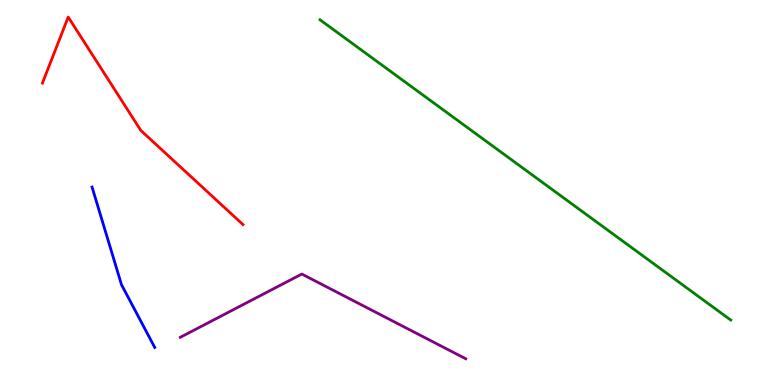[{'lines': ['blue', 'red'], 'intersections': []}, {'lines': ['green', 'red'], 'intersections': []}, {'lines': ['purple', 'red'], 'intersections': []}, {'lines': ['blue', 'green'], 'intersections': []}, {'lines': ['blue', 'purple'], 'intersections': []}, {'lines': ['green', 'purple'], 'intersections': []}]